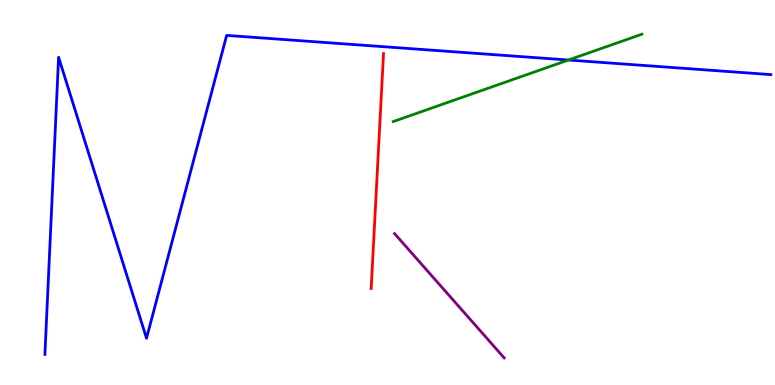[{'lines': ['blue', 'red'], 'intersections': []}, {'lines': ['green', 'red'], 'intersections': []}, {'lines': ['purple', 'red'], 'intersections': []}, {'lines': ['blue', 'green'], 'intersections': [{'x': 7.33, 'y': 8.44}]}, {'lines': ['blue', 'purple'], 'intersections': []}, {'lines': ['green', 'purple'], 'intersections': []}]